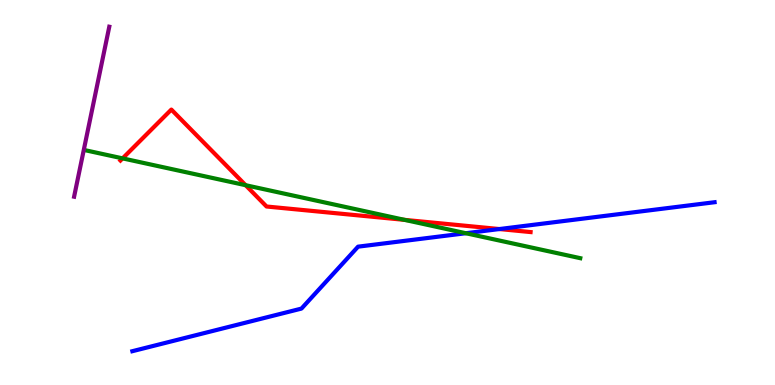[{'lines': ['blue', 'red'], 'intersections': [{'x': 6.44, 'y': 4.05}]}, {'lines': ['green', 'red'], 'intersections': [{'x': 1.58, 'y': 5.89}, {'x': 3.17, 'y': 5.19}, {'x': 5.22, 'y': 4.29}]}, {'lines': ['purple', 'red'], 'intersections': []}, {'lines': ['blue', 'green'], 'intersections': [{'x': 6.01, 'y': 3.94}]}, {'lines': ['blue', 'purple'], 'intersections': []}, {'lines': ['green', 'purple'], 'intersections': []}]